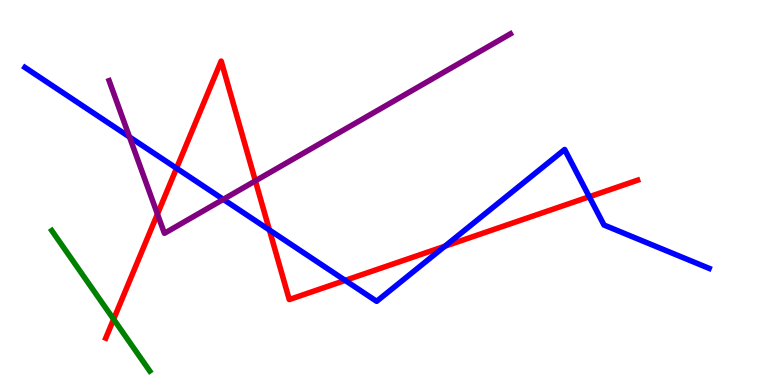[{'lines': ['blue', 'red'], 'intersections': [{'x': 2.28, 'y': 5.63}, {'x': 3.48, 'y': 4.03}, {'x': 4.45, 'y': 2.72}, {'x': 5.74, 'y': 3.6}, {'x': 7.6, 'y': 4.89}]}, {'lines': ['green', 'red'], 'intersections': [{'x': 1.47, 'y': 1.71}]}, {'lines': ['purple', 'red'], 'intersections': [{'x': 2.03, 'y': 4.44}, {'x': 3.3, 'y': 5.3}]}, {'lines': ['blue', 'green'], 'intersections': []}, {'lines': ['blue', 'purple'], 'intersections': [{'x': 1.67, 'y': 6.44}, {'x': 2.88, 'y': 4.82}]}, {'lines': ['green', 'purple'], 'intersections': []}]